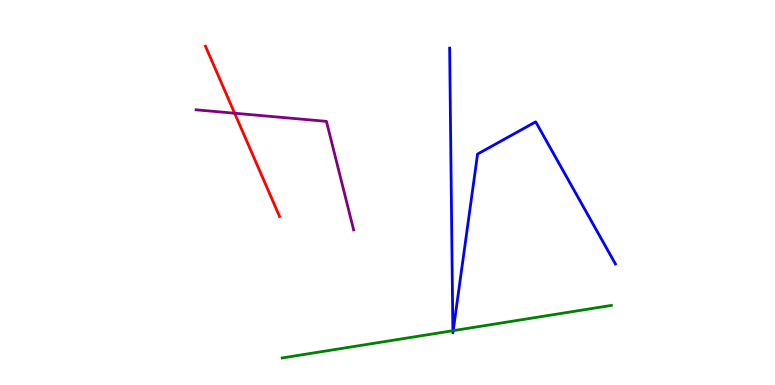[{'lines': ['blue', 'red'], 'intersections': []}, {'lines': ['green', 'red'], 'intersections': []}, {'lines': ['purple', 'red'], 'intersections': [{'x': 3.03, 'y': 7.06}]}, {'lines': ['blue', 'green'], 'intersections': [{'x': 5.84, 'y': 1.41}, {'x': 5.85, 'y': 1.41}]}, {'lines': ['blue', 'purple'], 'intersections': []}, {'lines': ['green', 'purple'], 'intersections': []}]